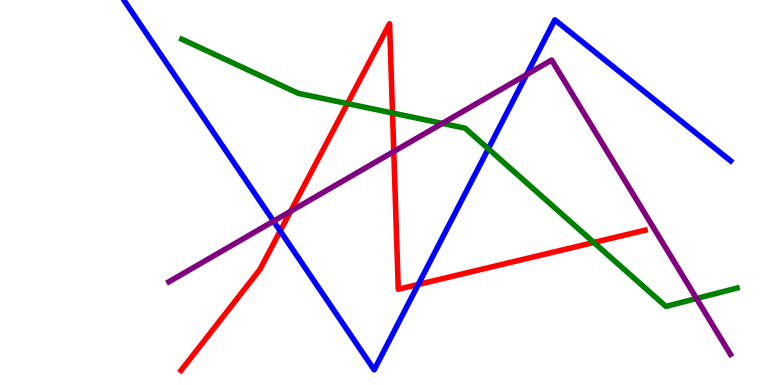[{'lines': ['blue', 'red'], 'intersections': [{'x': 3.62, 'y': 4.0}, {'x': 5.4, 'y': 2.61}]}, {'lines': ['green', 'red'], 'intersections': [{'x': 4.48, 'y': 7.31}, {'x': 5.06, 'y': 7.06}, {'x': 7.66, 'y': 3.7}]}, {'lines': ['purple', 'red'], 'intersections': [{'x': 3.75, 'y': 4.51}, {'x': 5.08, 'y': 6.06}]}, {'lines': ['blue', 'green'], 'intersections': [{'x': 6.3, 'y': 6.14}]}, {'lines': ['blue', 'purple'], 'intersections': [{'x': 3.53, 'y': 4.26}, {'x': 6.8, 'y': 8.06}]}, {'lines': ['green', 'purple'], 'intersections': [{'x': 5.71, 'y': 6.79}, {'x': 8.99, 'y': 2.25}]}]